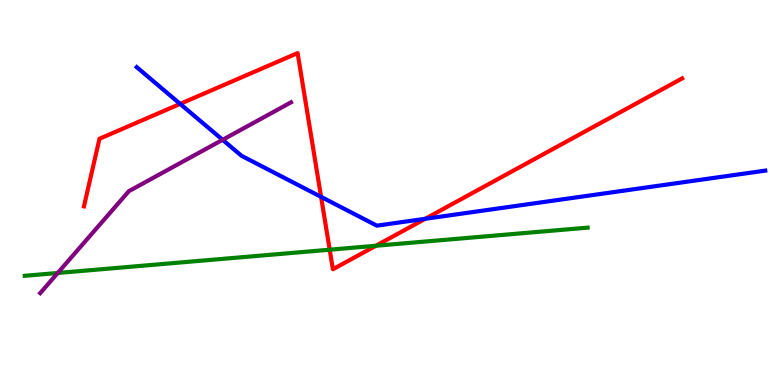[{'lines': ['blue', 'red'], 'intersections': [{'x': 2.32, 'y': 7.3}, {'x': 4.14, 'y': 4.89}, {'x': 5.49, 'y': 4.32}]}, {'lines': ['green', 'red'], 'intersections': [{'x': 4.25, 'y': 3.51}, {'x': 4.85, 'y': 3.62}]}, {'lines': ['purple', 'red'], 'intersections': []}, {'lines': ['blue', 'green'], 'intersections': []}, {'lines': ['blue', 'purple'], 'intersections': [{'x': 2.87, 'y': 6.37}]}, {'lines': ['green', 'purple'], 'intersections': [{'x': 0.745, 'y': 2.91}]}]